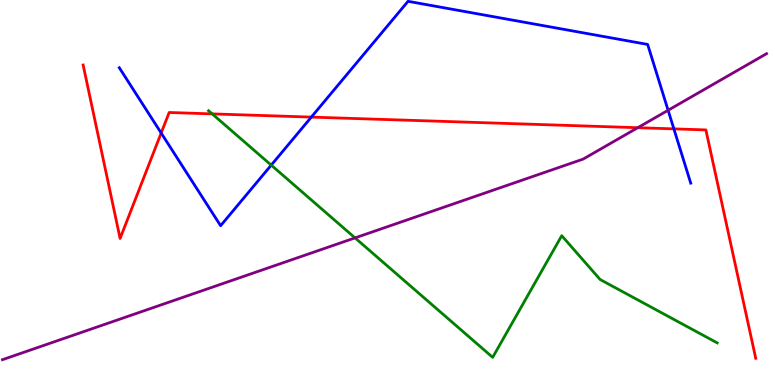[{'lines': ['blue', 'red'], 'intersections': [{'x': 2.08, 'y': 6.55}, {'x': 4.02, 'y': 6.96}, {'x': 8.7, 'y': 6.65}]}, {'lines': ['green', 'red'], 'intersections': [{'x': 2.74, 'y': 7.04}]}, {'lines': ['purple', 'red'], 'intersections': [{'x': 8.23, 'y': 6.68}]}, {'lines': ['blue', 'green'], 'intersections': [{'x': 3.5, 'y': 5.71}]}, {'lines': ['blue', 'purple'], 'intersections': [{'x': 8.62, 'y': 7.14}]}, {'lines': ['green', 'purple'], 'intersections': [{'x': 4.58, 'y': 3.82}]}]